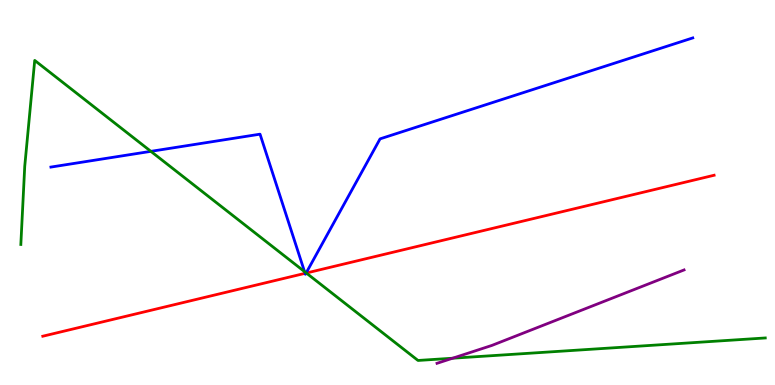[{'lines': ['blue', 'red'], 'intersections': [{'x': 3.94, 'y': 2.9}, {'x': 3.95, 'y': 2.91}]}, {'lines': ['green', 'red'], 'intersections': [{'x': 3.95, 'y': 2.91}]}, {'lines': ['purple', 'red'], 'intersections': []}, {'lines': ['blue', 'green'], 'intersections': [{'x': 1.95, 'y': 6.07}, {'x': 3.93, 'y': 2.94}, {'x': 3.95, 'y': 2.91}]}, {'lines': ['blue', 'purple'], 'intersections': []}, {'lines': ['green', 'purple'], 'intersections': [{'x': 5.84, 'y': 0.696}]}]